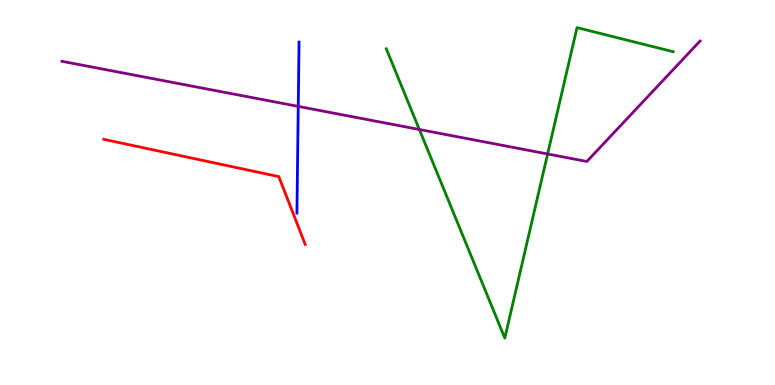[{'lines': ['blue', 'red'], 'intersections': []}, {'lines': ['green', 'red'], 'intersections': []}, {'lines': ['purple', 'red'], 'intersections': []}, {'lines': ['blue', 'green'], 'intersections': []}, {'lines': ['blue', 'purple'], 'intersections': [{'x': 3.85, 'y': 7.24}]}, {'lines': ['green', 'purple'], 'intersections': [{'x': 5.41, 'y': 6.64}, {'x': 7.07, 'y': 6.0}]}]